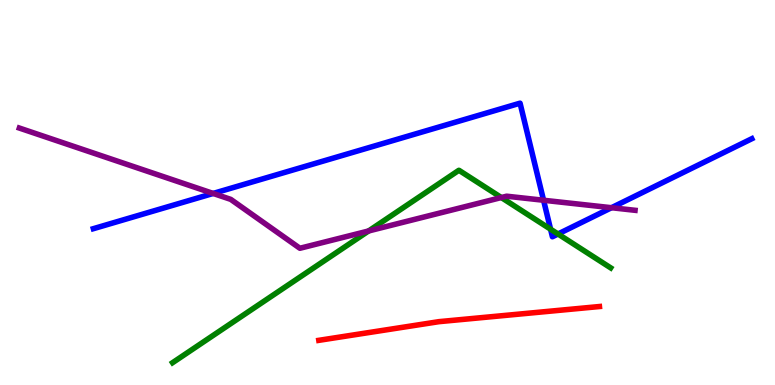[{'lines': ['blue', 'red'], 'intersections': []}, {'lines': ['green', 'red'], 'intersections': []}, {'lines': ['purple', 'red'], 'intersections': []}, {'lines': ['blue', 'green'], 'intersections': [{'x': 7.1, 'y': 4.05}, {'x': 7.2, 'y': 3.92}]}, {'lines': ['blue', 'purple'], 'intersections': [{'x': 2.75, 'y': 4.98}, {'x': 7.01, 'y': 4.8}, {'x': 7.89, 'y': 4.6}]}, {'lines': ['green', 'purple'], 'intersections': [{'x': 4.76, 'y': 4.0}, {'x': 6.47, 'y': 4.87}]}]